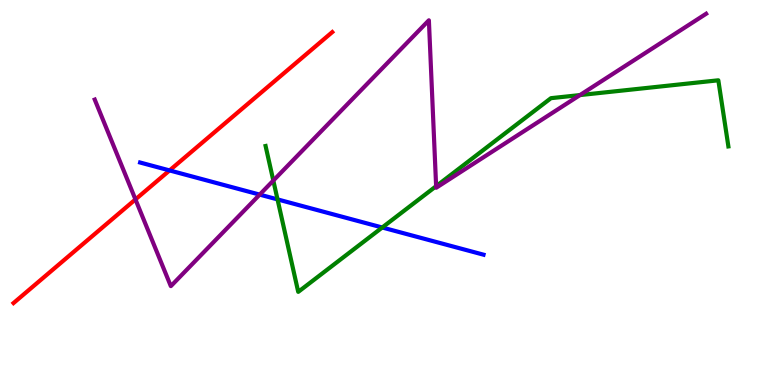[{'lines': ['blue', 'red'], 'intersections': [{'x': 2.19, 'y': 5.57}]}, {'lines': ['green', 'red'], 'intersections': []}, {'lines': ['purple', 'red'], 'intersections': [{'x': 1.75, 'y': 4.82}]}, {'lines': ['blue', 'green'], 'intersections': [{'x': 3.58, 'y': 4.82}, {'x': 4.93, 'y': 4.09}]}, {'lines': ['blue', 'purple'], 'intersections': [{'x': 3.35, 'y': 4.95}]}, {'lines': ['green', 'purple'], 'intersections': [{'x': 3.53, 'y': 5.31}, {'x': 5.63, 'y': 5.16}, {'x': 7.48, 'y': 7.53}]}]